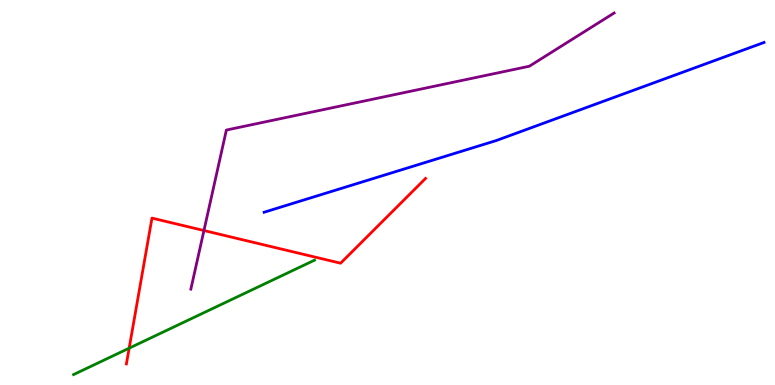[{'lines': ['blue', 'red'], 'intersections': []}, {'lines': ['green', 'red'], 'intersections': [{'x': 1.67, 'y': 0.956}]}, {'lines': ['purple', 'red'], 'intersections': [{'x': 2.63, 'y': 4.01}]}, {'lines': ['blue', 'green'], 'intersections': []}, {'lines': ['blue', 'purple'], 'intersections': []}, {'lines': ['green', 'purple'], 'intersections': []}]